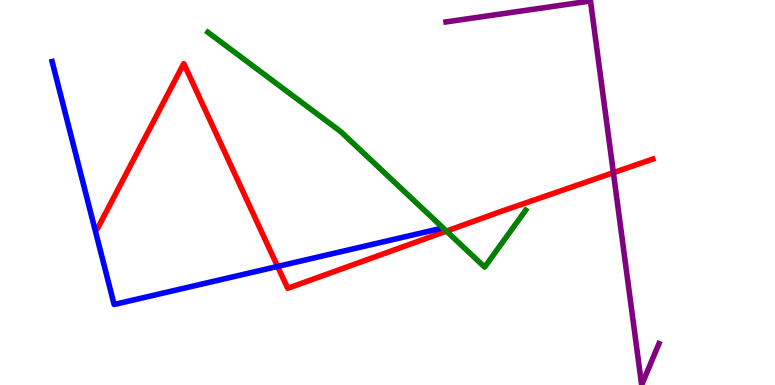[{'lines': ['blue', 'red'], 'intersections': [{'x': 3.58, 'y': 3.08}]}, {'lines': ['green', 'red'], 'intersections': [{'x': 5.76, 'y': 4.0}]}, {'lines': ['purple', 'red'], 'intersections': [{'x': 7.91, 'y': 5.52}]}, {'lines': ['blue', 'green'], 'intersections': []}, {'lines': ['blue', 'purple'], 'intersections': []}, {'lines': ['green', 'purple'], 'intersections': []}]